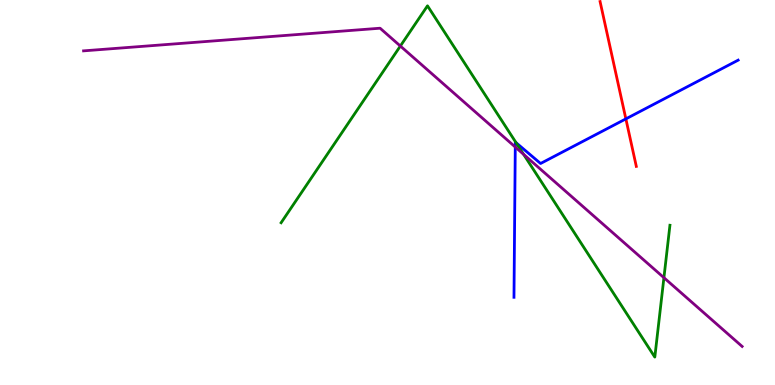[{'lines': ['blue', 'red'], 'intersections': [{'x': 8.08, 'y': 6.91}]}, {'lines': ['green', 'red'], 'intersections': []}, {'lines': ['purple', 'red'], 'intersections': []}, {'lines': ['blue', 'green'], 'intersections': [{'x': 6.66, 'y': 6.29}]}, {'lines': ['blue', 'purple'], 'intersections': [{'x': 6.65, 'y': 6.18}]}, {'lines': ['green', 'purple'], 'intersections': [{'x': 5.17, 'y': 8.8}, {'x': 6.76, 'y': 5.99}, {'x': 8.57, 'y': 2.79}]}]